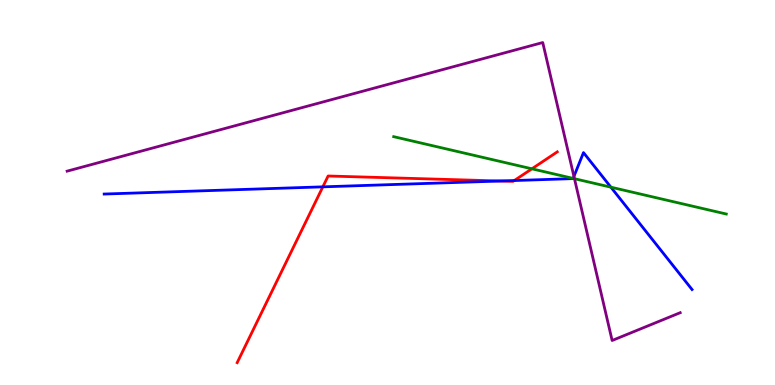[{'lines': ['blue', 'red'], 'intersections': [{'x': 4.17, 'y': 5.15}, {'x': 6.46, 'y': 5.3}, {'x': 6.64, 'y': 5.31}]}, {'lines': ['green', 'red'], 'intersections': [{'x': 6.86, 'y': 5.62}]}, {'lines': ['purple', 'red'], 'intersections': []}, {'lines': ['blue', 'green'], 'intersections': [{'x': 7.4, 'y': 5.37}, {'x': 7.88, 'y': 5.14}]}, {'lines': ['blue', 'purple'], 'intersections': [{'x': 7.41, 'y': 5.42}]}, {'lines': ['green', 'purple'], 'intersections': [{'x': 7.41, 'y': 5.36}]}]